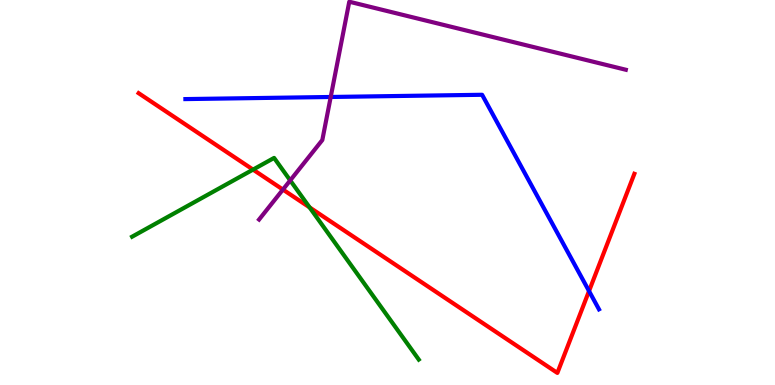[{'lines': ['blue', 'red'], 'intersections': [{'x': 7.6, 'y': 2.44}]}, {'lines': ['green', 'red'], 'intersections': [{'x': 3.26, 'y': 5.59}, {'x': 3.99, 'y': 4.61}]}, {'lines': ['purple', 'red'], 'intersections': [{'x': 3.65, 'y': 5.08}]}, {'lines': ['blue', 'green'], 'intersections': []}, {'lines': ['blue', 'purple'], 'intersections': [{'x': 4.27, 'y': 7.48}]}, {'lines': ['green', 'purple'], 'intersections': [{'x': 3.74, 'y': 5.31}]}]